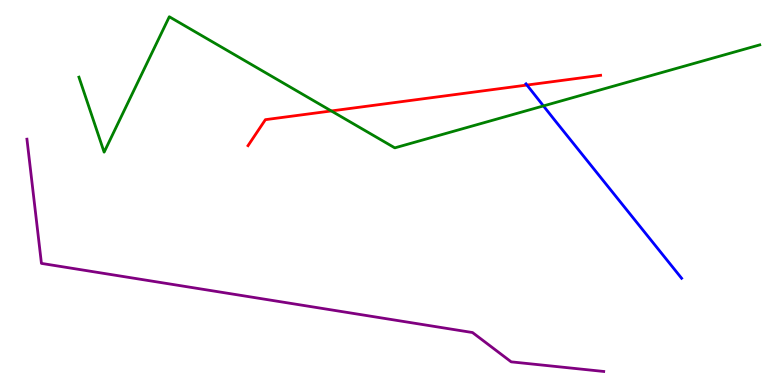[{'lines': ['blue', 'red'], 'intersections': [{'x': 6.8, 'y': 7.79}]}, {'lines': ['green', 'red'], 'intersections': [{'x': 4.27, 'y': 7.12}]}, {'lines': ['purple', 'red'], 'intersections': []}, {'lines': ['blue', 'green'], 'intersections': [{'x': 7.01, 'y': 7.25}]}, {'lines': ['blue', 'purple'], 'intersections': []}, {'lines': ['green', 'purple'], 'intersections': []}]